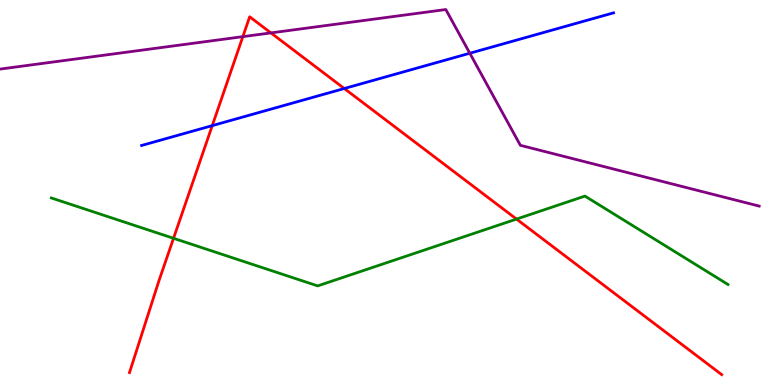[{'lines': ['blue', 'red'], 'intersections': [{'x': 2.74, 'y': 6.74}, {'x': 4.44, 'y': 7.7}]}, {'lines': ['green', 'red'], 'intersections': [{'x': 2.24, 'y': 3.81}, {'x': 6.66, 'y': 4.31}]}, {'lines': ['purple', 'red'], 'intersections': [{'x': 3.13, 'y': 9.05}, {'x': 3.5, 'y': 9.15}]}, {'lines': ['blue', 'green'], 'intersections': []}, {'lines': ['blue', 'purple'], 'intersections': [{'x': 6.06, 'y': 8.62}]}, {'lines': ['green', 'purple'], 'intersections': []}]